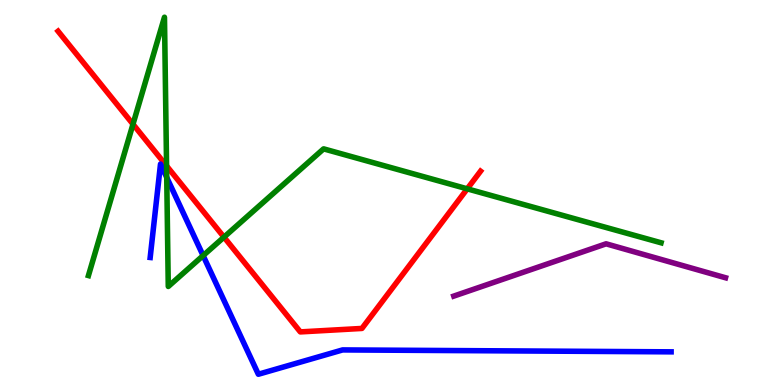[{'lines': ['blue', 'red'], 'intersections': []}, {'lines': ['green', 'red'], 'intersections': [{'x': 1.72, 'y': 6.77}, {'x': 2.15, 'y': 5.69}, {'x': 2.89, 'y': 3.84}, {'x': 6.03, 'y': 5.1}]}, {'lines': ['purple', 'red'], 'intersections': []}, {'lines': ['blue', 'green'], 'intersections': [{'x': 2.15, 'y': 5.39}, {'x': 2.62, 'y': 3.36}]}, {'lines': ['blue', 'purple'], 'intersections': []}, {'lines': ['green', 'purple'], 'intersections': []}]